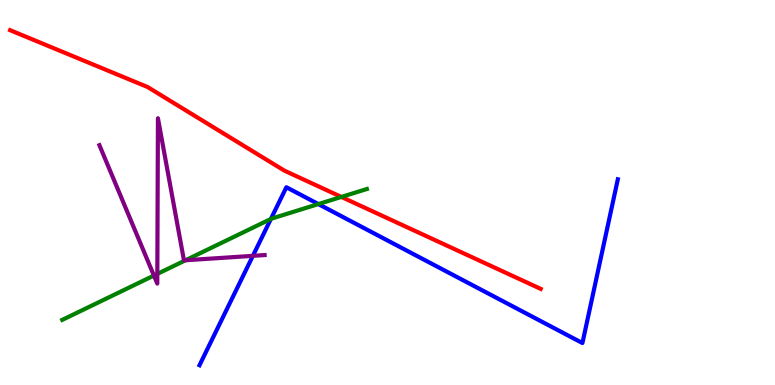[{'lines': ['blue', 'red'], 'intersections': []}, {'lines': ['green', 'red'], 'intersections': [{'x': 4.4, 'y': 4.88}]}, {'lines': ['purple', 'red'], 'intersections': []}, {'lines': ['blue', 'green'], 'intersections': [{'x': 3.5, 'y': 4.31}, {'x': 4.11, 'y': 4.7}]}, {'lines': ['blue', 'purple'], 'intersections': [{'x': 3.26, 'y': 3.35}]}, {'lines': ['green', 'purple'], 'intersections': [{'x': 1.99, 'y': 2.84}, {'x': 2.03, 'y': 2.89}, {'x': 2.39, 'y': 3.24}]}]